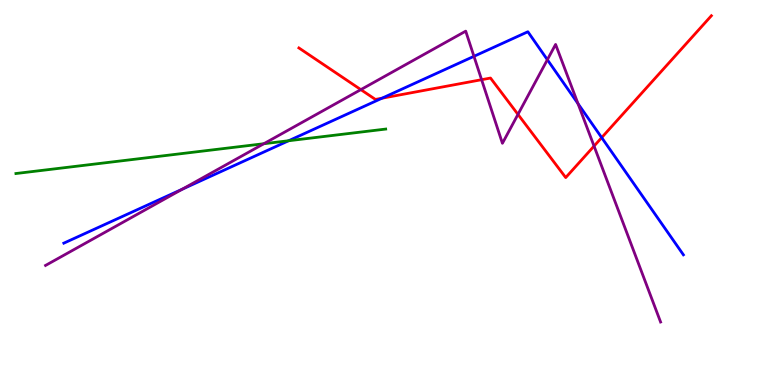[{'lines': ['blue', 'red'], 'intersections': [{'x': 4.93, 'y': 7.45}, {'x': 7.76, 'y': 6.43}]}, {'lines': ['green', 'red'], 'intersections': []}, {'lines': ['purple', 'red'], 'intersections': [{'x': 4.66, 'y': 7.67}, {'x': 6.21, 'y': 7.93}, {'x': 6.68, 'y': 7.03}, {'x': 7.67, 'y': 6.21}]}, {'lines': ['blue', 'green'], 'intersections': [{'x': 3.72, 'y': 6.34}]}, {'lines': ['blue', 'purple'], 'intersections': [{'x': 2.35, 'y': 5.09}, {'x': 6.12, 'y': 8.54}, {'x': 7.06, 'y': 8.45}, {'x': 7.46, 'y': 7.31}]}, {'lines': ['green', 'purple'], 'intersections': [{'x': 3.4, 'y': 6.27}]}]